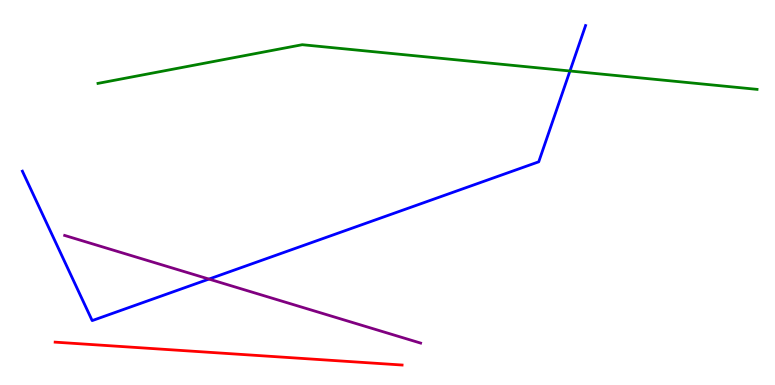[{'lines': ['blue', 'red'], 'intersections': []}, {'lines': ['green', 'red'], 'intersections': []}, {'lines': ['purple', 'red'], 'intersections': []}, {'lines': ['blue', 'green'], 'intersections': [{'x': 7.35, 'y': 8.16}]}, {'lines': ['blue', 'purple'], 'intersections': [{'x': 2.7, 'y': 2.75}]}, {'lines': ['green', 'purple'], 'intersections': []}]